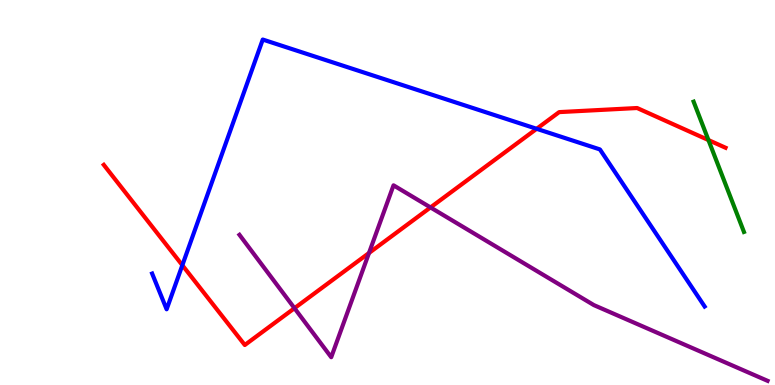[{'lines': ['blue', 'red'], 'intersections': [{'x': 2.35, 'y': 3.11}, {'x': 6.92, 'y': 6.65}]}, {'lines': ['green', 'red'], 'intersections': [{'x': 9.14, 'y': 6.36}]}, {'lines': ['purple', 'red'], 'intersections': [{'x': 3.8, 'y': 1.99}, {'x': 4.76, 'y': 3.43}, {'x': 5.55, 'y': 4.61}]}, {'lines': ['blue', 'green'], 'intersections': []}, {'lines': ['blue', 'purple'], 'intersections': []}, {'lines': ['green', 'purple'], 'intersections': []}]